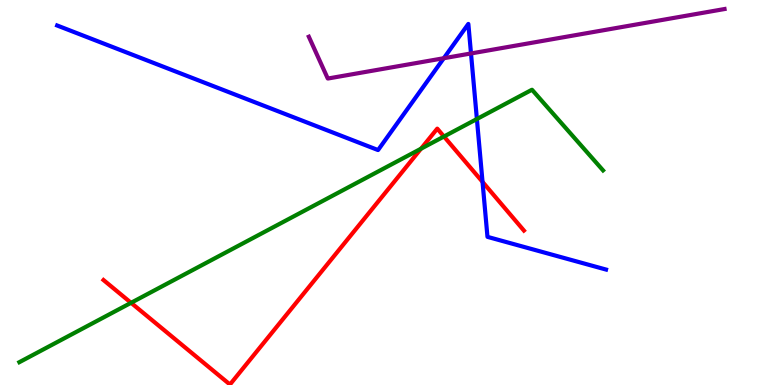[{'lines': ['blue', 'red'], 'intersections': [{'x': 6.23, 'y': 5.28}]}, {'lines': ['green', 'red'], 'intersections': [{'x': 1.69, 'y': 2.13}, {'x': 5.43, 'y': 6.14}, {'x': 5.73, 'y': 6.45}]}, {'lines': ['purple', 'red'], 'intersections': []}, {'lines': ['blue', 'green'], 'intersections': [{'x': 6.15, 'y': 6.91}]}, {'lines': ['blue', 'purple'], 'intersections': [{'x': 5.73, 'y': 8.49}, {'x': 6.08, 'y': 8.61}]}, {'lines': ['green', 'purple'], 'intersections': []}]